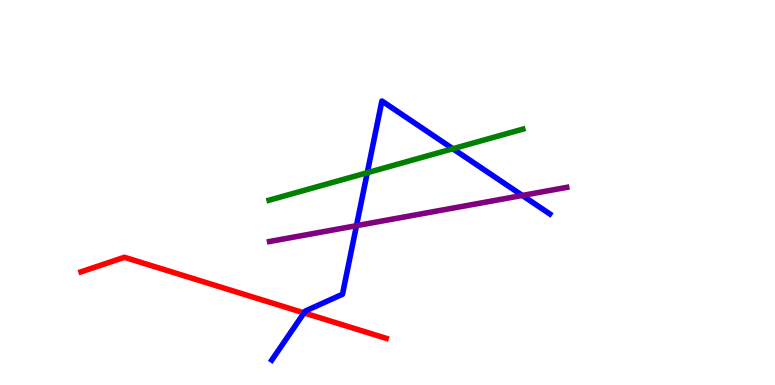[{'lines': ['blue', 'red'], 'intersections': [{'x': 3.92, 'y': 1.87}]}, {'lines': ['green', 'red'], 'intersections': []}, {'lines': ['purple', 'red'], 'intersections': []}, {'lines': ['blue', 'green'], 'intersections': [{'x': 4.74, 'y': 5.51}, {'x': 5.84, 'y': 6.14}]}, {'lines': ['blue', 'purple'], 'intersections': [{'x': 4.6, 'y': 4.14}, {'x': 6.74, 'y': 4.92}]}, {'lines': ['green', 'purple'], 'intersections': []}]